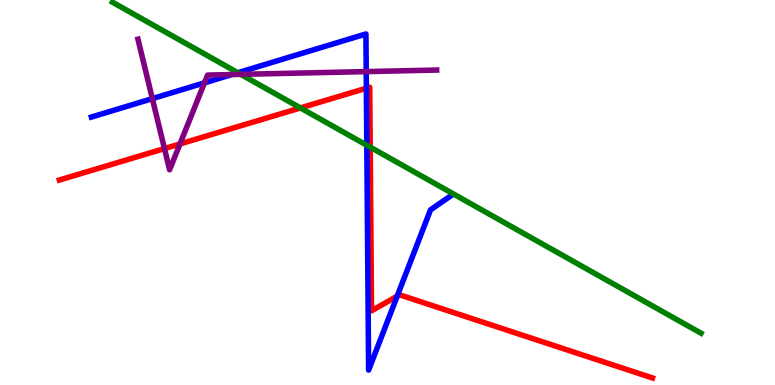[{'lines': ['blue', 'red'], 'intersections': [{'x': 4.73, 'y': 7.71}, {'x': 5.12, 'y': 2.31}]}, {'lines': ['green', 'red'], 'intersections': [{'x': 3.88, 'y': 7.2}, {'x': 4.78, 'y': 6.18}]}, {'lines': ['purple', 'red'], 'intersections': [{'x': 2.12, 'y': 6.14}, {'x': 2.32, 'y': 6.26}]}, {'lines': ['blue', 'green'], 'intersections': [{'x': 3.07, 'y': 8.11}, {'x': 4.73, 'y': 6.23}]}, {'lines': ['blue', 'purple'], 'intersections': [{'x': 1.97, 'y': 7.44}, {'x': 2.64, 'y': 7.85}, {'x': 2.99, 'y': 8.06}, {'x': 4.73, 'y': 8.14}]}, {'lines': ['green', 'purple'], 'intersections': [{'x': 3.11, 'y': 8.07}]}]